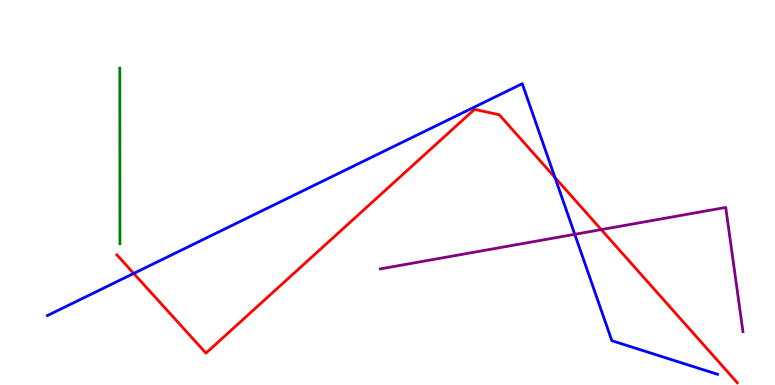[{'lines': ['blue', 'red'], 'intersections': [{'x': 1.73, 'y': 2.9}, {'x': 7.16, 'y': 5.39}]}, {'lines': ['green', 'red'], 'intersections': []}, {'lines': ['purple', 'red'], 'intersections': [{'x': 7.76, 'y': 4.04}]}, {'lines': ['blue', 'green'], 'intersections': []}, {'lines': ['blue', 'purple'], 'intersections': [{'x': 7.42, 'y': 3.91}]}, {'lines': ['green', 'purple'], 'intersections': []}]